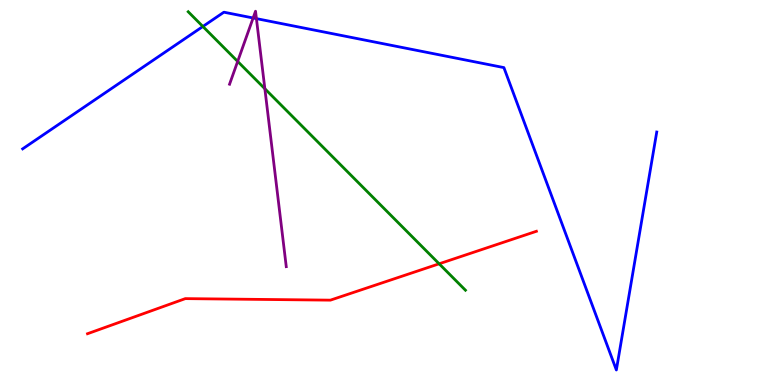[{'lines': ['blue', 'red'], 'intersections': []}, {'lines': ['green', 'red'], 'intersections': [{'x': 5.67, 'y': 3.15}]}, {'lines': ['purple', 'red'], 'intersections': []}, {'lines': ['blue', 'green'], 'intersections': [{'x': 2.62, 'y': 9.31}]}, {'lines': ['blue', 'purple'], 'intersections': [{'x': 3.27, 'y': 9.53}, {'x': 3.31, 'y': 9.52}]}, {'lines': ['green', 'purple'], 'intersections': [{'x': 3.07, 'y': 8.4}, {'x': 3.42, 'y': 7.7}]}]